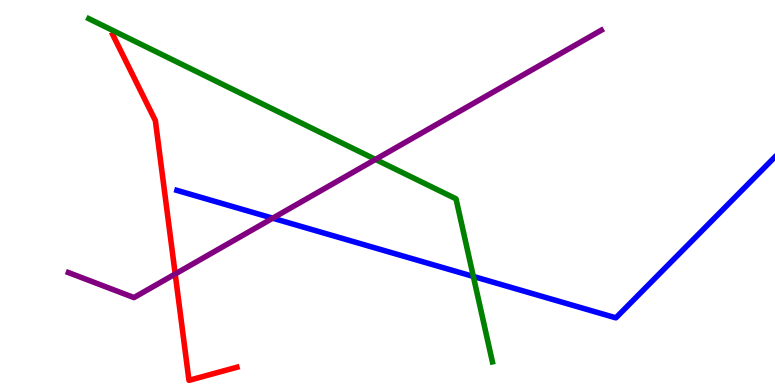[{'lines': ['blue', 'red'], 'intersections': []}, {'lines': ['green', 'red'], 'intersections': []}, {'lines': ['purple', 'red'], 'intersections': [{'x': 2.26, 'y': 2.88}]}, {'lines': ['blue', 'green'], 'intersections': [{'x': 6.11, 'y': 2.82}]}, {'lines': ['blue', 'purple'], 'intersections': [{'x': 3.52, 'y': 4.33}]}, {'lines': ['green', 'purple'], 'intersections': [{'x': 4.84, 'y': 5.86}]}]